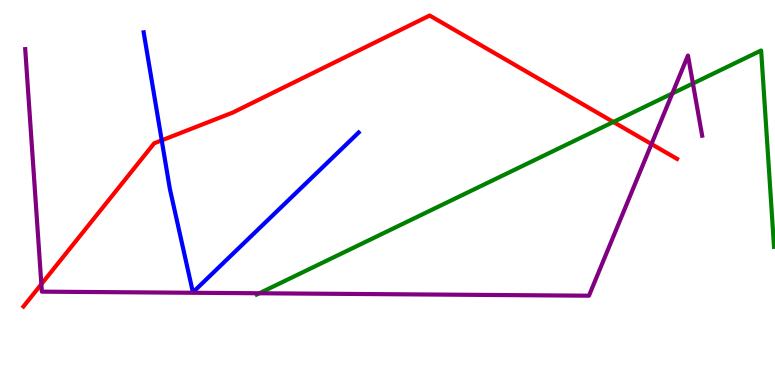[{'lines': ['blue', 'red'], 'intersections': [{'x': 2.09, 'y': 6.35}]}, {'lines': ['green', 'red'], 'intersections': [{'x': 7.91, 'y': 6.83}]}, {'lines': ['purple', 'red'], 'intersections': [{'x': 0.534, 'y': 2.62}, {'x': 8.41, 'y': 6.26}]}, {'lines': ['blue', 'green'], 'intersections': []}, {'lines': ['blue', 'purple'], 'intersections': []}, {'lines': ['green', 'purple'], 'intersections': [{'x': 3.35, 'y': 2.38}, {'x': 8.68, 'y': 7.57}, {'x': 8.94, 'y': 7.83}]}]